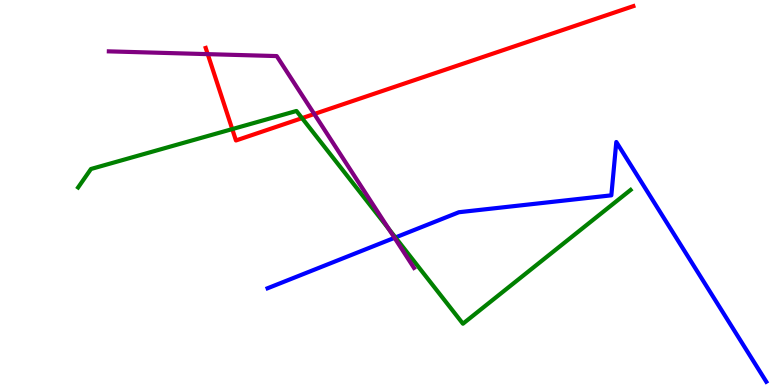[{'lines': ['blue', 'red'], 'intersections': []}, {'lines': ['green', 'red'], 'intersections': [{'x': 3.0, 'y': 6.65}, {'x': 3.9, 'y': 6.93}]}, {'lines': ['purple', 'red'], 'intersections': [{'x': 2.68, 'y': 8.59}, {'x': 4.06, 'y': 7.04}]}, {'lines': ['blue', 'green'], 'intersections': [{'x': 5.1, 'y': 3.83}]}, {'lines': ['blue', 'purple'], 'intersections': [{'x': 5.09, 'y': 3.82}]}, {'lines': ['green', 'purple'], 'intersections': [{'x': 5.02, 'y': 4.06}]}]